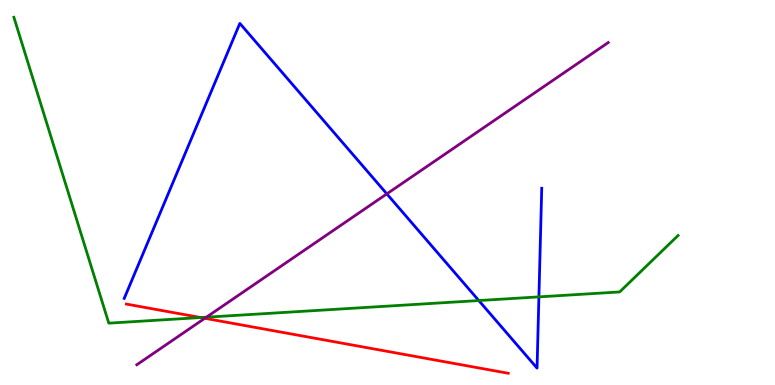[{'lines': ['blue', 'red'], 'intersections': []}, {'lines': ['green', 'red'], 'intersections': [{'x': 2.59, 'y': 1.75}]}, {'lines': ['purple', 'red'], 'intersections': [{'x': 2.64, 'y': 1.73}]}, {'lines': ['blue', 'green'], 'intersections': [{'x': 6.18, 'y': 2.19}, {'x': 6.95, 'y': 2.29}]}, {'lines': ['blue', 'purple'], 'intersections': [{'x': 4.99, 'y': 4.96}]}, {'lines': ['green', 'purple'], 'intersections': [{'x': 2.66, 'y': 1.76}]}]